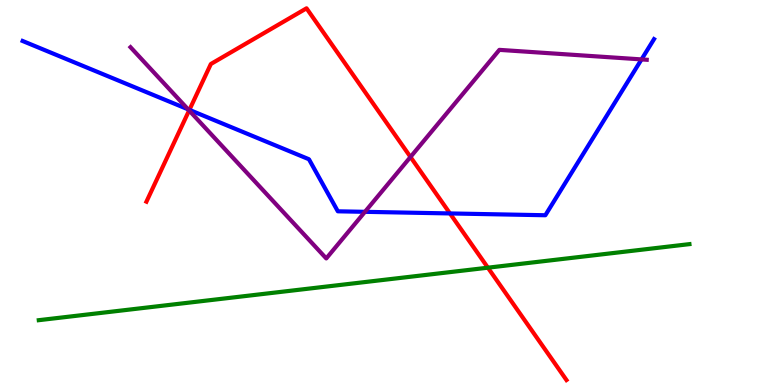[{'lines': ['blue', 'red'], 'intersections': [{'x': 2.44, 'y': 7.15}, {'x': 5.81, 'y': 4.46}]}, {'lines': ['green', 'red'], 'intersections': [{'x': 6.3, 'y': 3.05}]}, {'lines': ['purple', 'red'], 'intersections': [{'x': 2.44, 'y': 7.13}, {'x': 5.3, 'y': 5.92}]}, {'lines': ['blue', 'green'], 'intersections': []}, {'lines': ['blue', 'purple'], 'intersections': [{'x': 2.43, 'y': 7.16}, {'x': 4.71, 'y': 4.5}, {'x': 8.28, 'y': 8.46}]}, {'lines': ['green', 'purple'], 'intersections': []}]